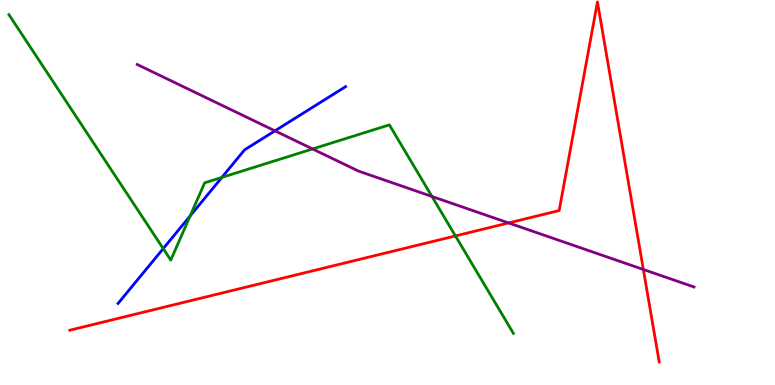[{'lines': ['blue', 'red'], 'intersections': []}, {'lines': ['green', 'red'], 'intersections': [{'x': 5.88, 'y': 3.87}]}, {'lines': ['purple', 'red'], 'intersections': [{'x': 6.56, 'y': 4.21}, {'x': 8.3, 'y': 3.0}]}, {'lines': ['blue', 'green'], 'intersections': [{'x': 2.11, 'y': 3.54}, {'x': 2.45, 'y': 4.39}, {'x': 2.86, 'y': 5.39}]}, {'lines': ['blue', 'purple'], 'intersections': [{'x': 3.55, 'y': 6.6}]}, {'lines': ['green', 'purple'], 'intersections': [{'x': 4.03, 'y': 6.13}, {'x': 5.57, 'y': 4.9}]}]